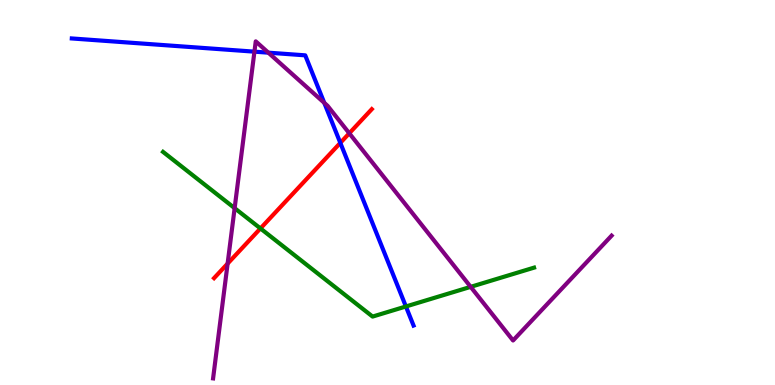[{'lines': ['blue', 'red'], 'intersections': [{'x': 4.39, 'y': 6.29}]}, {'lines': ['green', 'red'], 'intersections': [{'x': 3.36, 'y': 4.07}]}, {'lines': ['purple', 'red'], 'intersections': [{'x': 2.94, 'y': 3.15}, {'x': 4.51, 'y': 6.54}]}, {'lines': ['blue', 'green'], 'intersections': [{'x': 5.24, 'y': 2.04}]}, {'lines': ['blue', 'purple'], 'intersections': [{'x': 3.28, 'y': 8.66}, {'x': 3.46, 'y': 8.63}, {'x': 4.18, 'y': 7.33}]}, {'lines': ['green', 'purple'], 'intersections': [{'x': 3.03, 'y': 4.59}, {'x': 6.07, 'y': 2.55}]}]